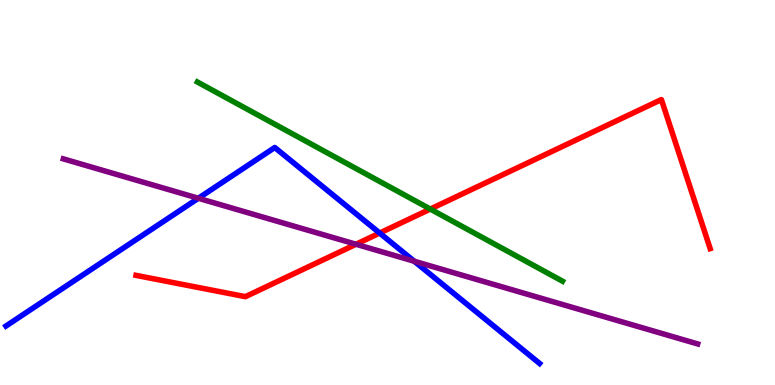[{'lines': ['blue', 'red'], 'intersections': [{'x': 4.9, 'y': 3.95}]}, {'lines': ['green', 'red'], 'intersections': [{'x': 5.55, 'y': 4.57}]}, {'lines': ['purple', 'red'], 'intersections': [{'x': 4.59, 'y': 3.66}]}, {'lines': ['blue', 'green'], 'intersections': []}, {'lines': ['blue', 'purple'], 'intersections': [{'x': 2.56, 'y': 4.85}, {'x': 5.35, 'y': 3.21}]}, {'lines': ['green', 'purple'], 'intersections': []}]